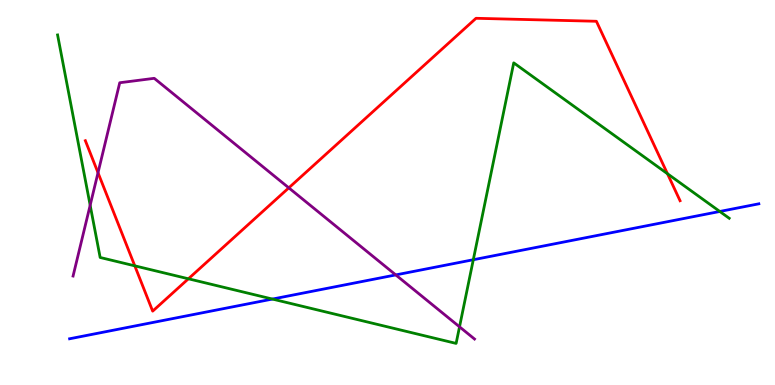[{'lines': ['blue', 'red'], 'intersections': []}, {'lines': ['green', 'red'], 'intersections': [{'x': 1.74, 'y': 3.1}, {'x': 2.43, 'y': 2.76}, {'x': 8.61, 'y': 5.49}]}, {'lines': ['purple', 'red'], 'intersections': [{'x': 1.26, 'y': 5.51}, {'x': 3.73, 'y': 5.12}]}, {'lines': ['blue', 'green'], 'intersections': [{'x': 3.52, 'y': 2.23}, {'x': 6.11, 'y': 3.25}, {'x': 9.29, 'y': 4.51}]}, {'lines': ['blue', 'purple'], 'intersections': [{'x': 5.11, 'y': 2.86}]}, {'lines': ['green', 'purple'], 'intersections': [{'x': 1.16, 'y': 4.67}, {'x': 5.93, 'y': 1.51}]}]